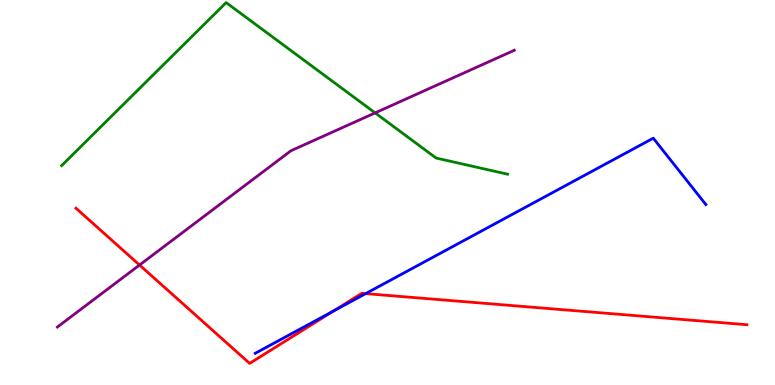[{'lines': ['blue', 'red'], 'intersections': [{'x': 4.3, 'y': 1.92}, {'x': 4.72, 'y': 2.37}]}, {'lines': ['green', 'red'], 'intersections': []}, {'lines': ['purple', 'red'], 'intersections': [{'x': 1.8, 'y': 3.12}]}, {'lines': ['blue', 'green'], 'intersections': []}, {'lines': ['blue', 'purple'], 'intersections': []}, {'lines': ['green', 'purple'], 'intersections': [{'x': 4.84, 'y': 7.07}]}]